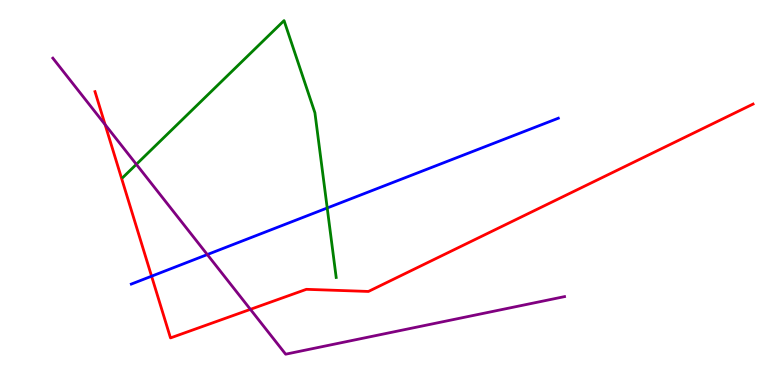[{'lines': ['blue', 'red'], 'intersections': [{'x': 1.96, 'y': 2.83}]}, {'lines': ['green', 'red'], 'intersections': []}, {'lines': ['purple', 'red'], 'intersections': [{'x': 1.36, 'y': 6.76}, {'x': 3.23, 'y': 1.96}]}, {'lines': ['blue', 'green'], 'intersections': [{'x': 4.22, 'y': 4.6}]}, {'lines': ['blue', 'purple'], 'intersections': [{'x': 2.67, 'y': 3.39}]}, {'lines': ['green', 'purple'], 'intersections': [{'x': 1.76, 'y': 5.73}]}]